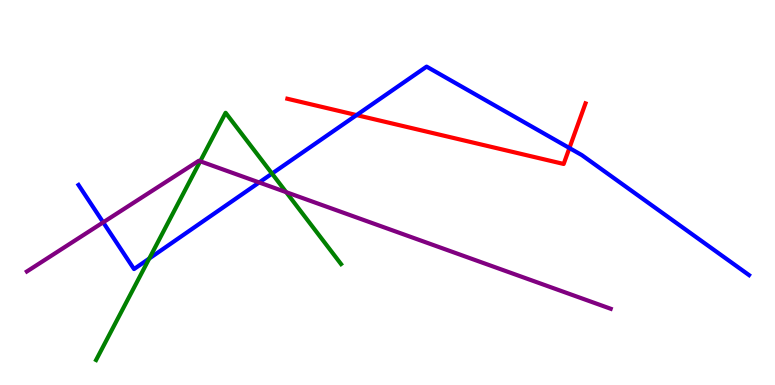[{'lines': ['blue', 'red'], 'intersections': [{'x': 4.6, 'y': 7.01}, {'x': 7.35, 'y': 6.16}]}, {'lines': ['green', 'red'], 'intersections': []}, {'lines': ['purple', 'red'], 'intersections': []}, {'lines': ['blue', 'green'], 'intersections': [{'x': 1.93, 'y': 3.28}, {'x': 3.51, 'y': 5.49}]}, {'lines': ['blue', 'purple'], 'intersections': [{'x': 1.33, 'y': 4.22}, {'x': 3.34, 'y': 5.26}]}, {'lines': ['green', 'purple'], 'intersections': [{'x': 2.58, 'y': 5.81}, {'x': 3.69, 'y': 5.01}]}]